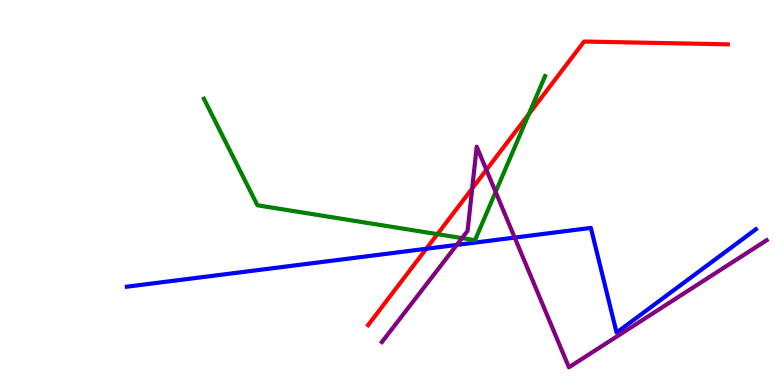[{'lines': ['blue', 'red'], 'intersections': [{'x': 5.5, 'y': 3.54}]}, {'lines': ['green', 'red'], 'intersections': [{'x': 5.64, 'y': 3.92}, {'x': 6.82, 'y': 7.04}]}, {'lines': ['purple', 'red'], 'intersections': [{'x': 6.09, 'y': 5.1}, {'x': 6.28, 'y': 5.59}]}, {'lines': ['blue', 'green'], 'intersections': []}, {'lines': ['blue', 'purple'], 'intersections': [{'x': 5.89, 'y': 3.64}, {'x': 6.64, 'y': 3.83}]}, {'lines': ['green', 'purple'], 'intersections': [{'x': 5.96, 'y': 3.82}, {'x': 6.4, 'y': 5.01}]}]